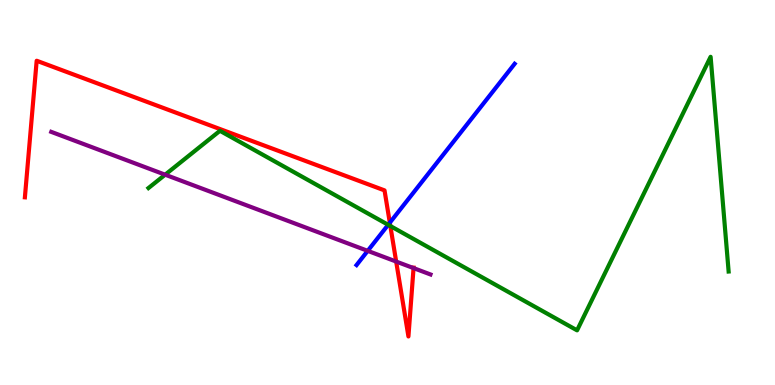[{'lines': ['blue', 'red'], 'intersections': [{'x': 5.03, 'y': 4.22}]}, {'lines': ['green', 'red'], 'intersections': [{'x': 5.04, 'y': 4.13}]}, {'lines': ['purple', 'red'], 'intersections': [{'x': 5.11, 'y': 3.21}, {'x': 5.34, 'y': 3.04}]}, {'lines': ['blue', 'green'], 'intersections': [{'x': 5.01, 'y': 4.16}]}, {'lines': ['blue', 'purple'], 'intersections': [{'x': 4.74, 'y': 3.48}]}, {'lines': ['green', 'purple'], 'intersections': [{'x': 2.13, 'y': 5.46}]}]